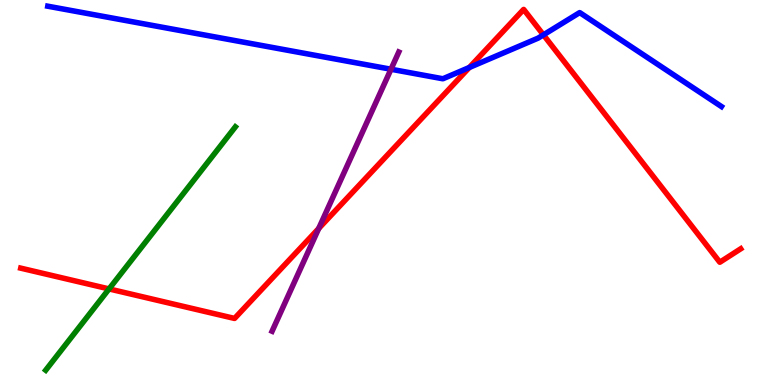[{'lines': ['blue', 'red'], 'intersections': [{'x': 6.06, 'y': 8.25}, {'x': 7.01, 'y': 9.09}]}, {'lines': ['green', 'red'], 'intersections': [{'x': 1.41, 'y': 2.5}]}, {'lines': ['purple', 'red'], 'intersections': [{'x': 4.11, 'y': 4.07}]}, {'lines': ['blue', 'green'], 'intersections': []}, {'lines': ['blue', 'purple'], 'intersections': [{'x': 5.04, 'y': 8.2}]}, {'lines': ['green', 'purple'], 'intersections': []}]